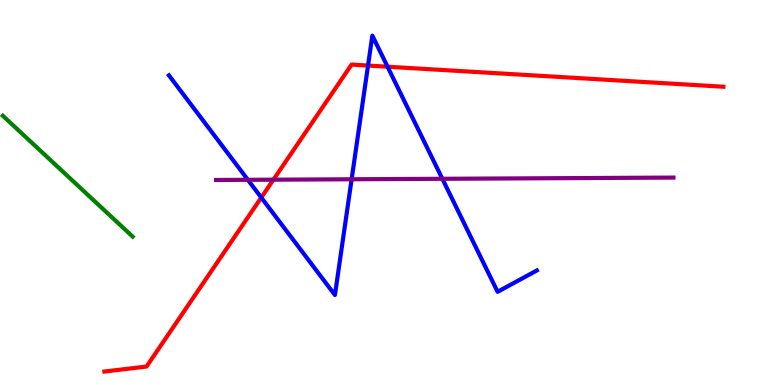[{'lines': ['blue', 'red'], 'intersections': [{'x': 3.37, 'y': 4.87}, {'x': 4.75, 'y': 8.3}, {'x': 5.0, 'y': 8.27}]}, {'lines': ['green', 'red'], 'intersections': []}, {'lines': ['purple', 'red'], 'intersections': [{'x': 3.53, 'y': 5.33}]}, {'lines': ['blue', 'green'], 'intersections': []}, {'lines': ['blue', 'purple'], 'intersections': [{'x': 3.2, 'y': 5.33}, {'x': 4.54, 'y': 5.34}, {'x': 5.71, 'y': 5.36}]}, {'lines': ['green', 'purple'], 'intersections': []}]